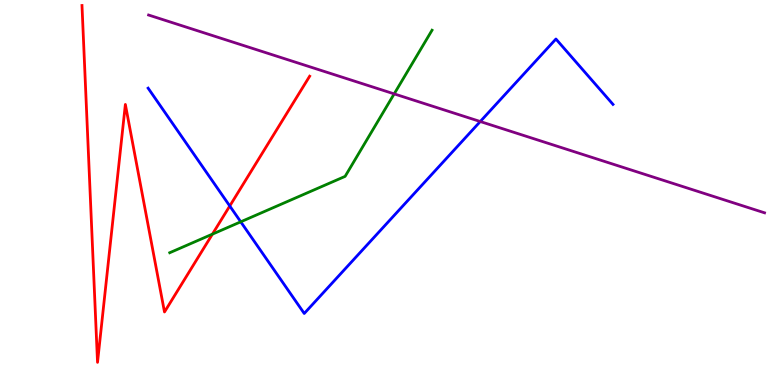[{'lines': ['blue', 'red'], 'intersections': [{'x': 2.96, 'y': 4.65}]}, {'lines': ['green', 'red'], 'intersections': [{'x': 2.74, 'y': 3.92}]}, {'lines': ['purple', 'red'], 'intersections': []}, {'lines': ['blue', 'green'], 'intersections': [{'x': 3.11, 'y': 4.24}]}, {'lines': ['blue', 'purple'], 'intersections': [{'x': 6.2, 'y': 6.84}]}, {'lines': ['green', 'purple'], 'intersections': [{'x': 5.09, 'y': 7.56}]}]